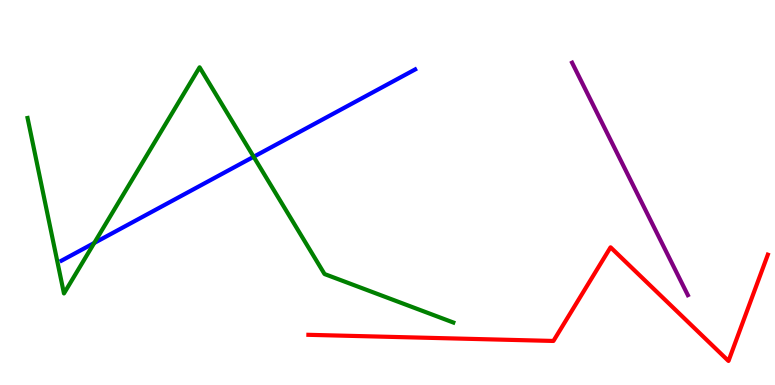[{'lines': ['blue', 'red'], 'intersections': []}, {'lines': ['green', 'red'], 'intersections': []}, {'lines': ['purple', 'red'], 'intersections': []}, {'lines': ['blue', 'green'], 'intersections': [{'x': 1.22, 'y': 3.69}, {'x': 3.27, 'y': 5.93}]}, {'lines': ['blue', 'purple'], 'intersections': []}, {'lines': ['green', 'purple'], 'intersections': []}]